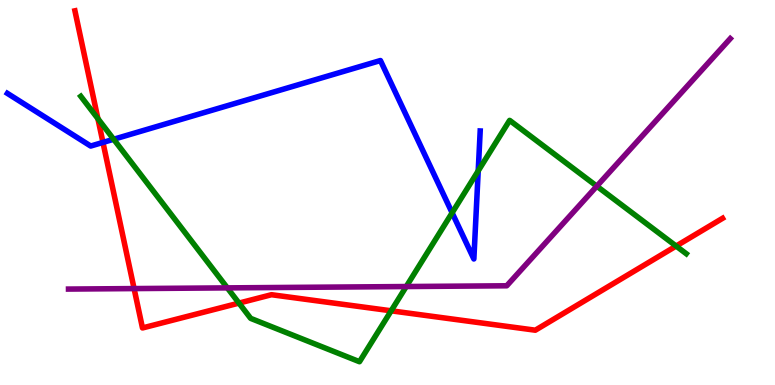[{'lines': ['blue', 'red'], 'intersections': [{'x': 1.33, 'y': 6.3}]}, {'lines': ['green', 'red'], 'intersections': [{'x': 1.26, 'y': 6.92}, {'x': 3.08, 'y': 2.13}, {'x': 5.05, 'y': 1.93}, {'x': 8.72, 'y': 3.61}]}, {'lines': ['purple', 'red'], 'intersections': [{'x': 1.73, 'y': 2.5}]}, {'lines': ['blue', 'green'], 'intersections': [{'x': 1.47, 'y': 6.38}, {'x': 5.83, 'y': 4.47}, {'x': 6.17, 'y': 5.56}]}, {'lines': ['blue', 'purple'], 'intersections': []}, {'lines': ['green', 'purple'], 'intersections': [{'x': 2.93, 'y': 2.52}, {'x': 5.24, 'y': 2.56}, {'x': 7.7, 'y': 5.16}]}]